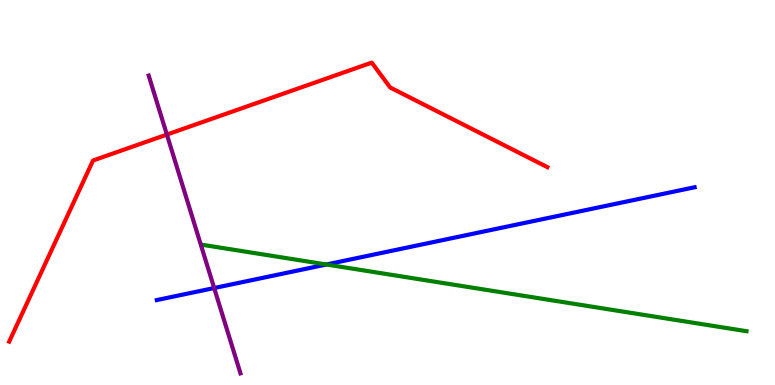[{'lines': ['blue', 'red'], 'intersections': []}, {'lines': ['green', 'red'], 'intersections': []}, {'lines': ['purple', 'red'], 'intersections': [{'x': 2.15, 'y': 6.5}]}, {'lines': ['blue', 'green'], 'intersections': [{'x': 4.21, 'y': 3.13}]}, {'lines': ['blue', 'purple'], 'intersections': [{'x': 2.76, 'y': 2.52}]}, {'lines': ['green', 'purple'], 'intersections': []}]